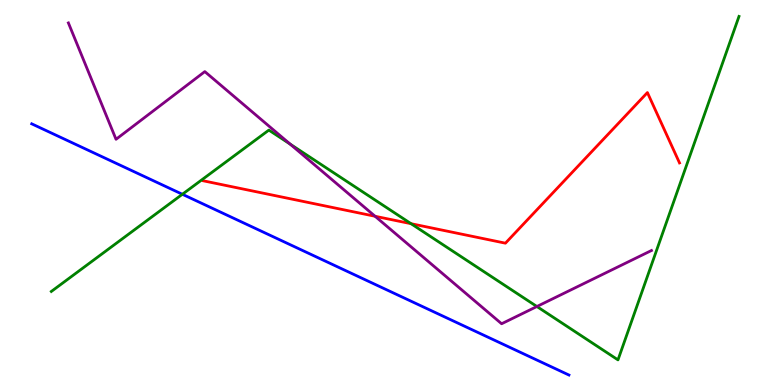[{'lines': ['blue', 'red'], 'intersections': []}, {'lines': ['green', 'red'], 'intersections': [{'x': 5.3, 'y': 4.19}]}, {'lines': ['purple', 'red'], 'intersections': [{'x': 4.84, 'y': 4.38}]}, {'lines': ['blue', 'green'], 'intersections': [{'x': 2.35, 'y': 4.95}]}, {'lines': ['blue', 'purple'], 'intersections': []}, {'lines': ['green', 'purple'], 'intersections': [{'x': 3.74, 'y': 6.26}, {'x': 6.93, 'y': 2.04}]}]